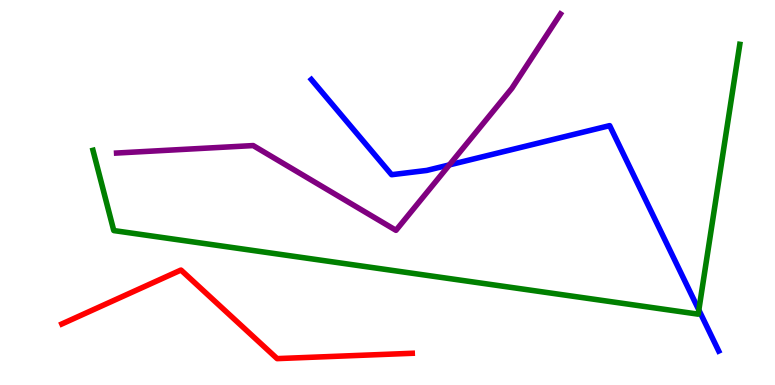[{'lines': ['blue', 'red'], 'intersections': []}, {'lines': ['green', 'red'], 'intersections': []}, {'lines': ['purple', 'red'], 'intersections': []}, {'lines': ['blue', 'green'], 'intersections': [{'x': 9.02, 'y': 1.95}]}, {'lines': ['blue', 'purple'], 'intersections': [{'x': 5.8, 'y': 5.72}]}, {'lines': ['green', 'purple'], 'intersections': []}]